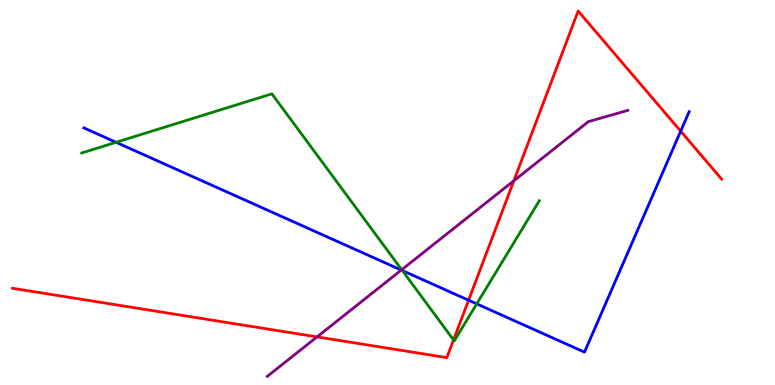[{'lines': ['blue', 'red'], 'intersections': [{'x': 6.05, 'y': 2.2}, {'x': 8.78, 'y': 6.59}]}, {'lines': ['green', 'red'], 'intersections': [{'x': 5.85, 'y': 1.17}]}, {'lines': ['purple', 'red'], 'intersections': [{'x': 4.09, 'y': 1.25}, {'x': 6.63, 'y': 5.3}]}, {'lines': ['blue', 'green'], 'intersections': [{'x': 1.5, 'y': 6.3}, {'x': 5.19, 'y': 2.97}, {'x': 6.15, 'y': 2.11}]}, {'lines': ['blue', 'purple'], 'intersections': [{'x': 5.18, 'y': 2.99}]}, {'lines': ['green', 'purple'], 'intersections': [{'x': 5.18, 'y': 2.99}]}]